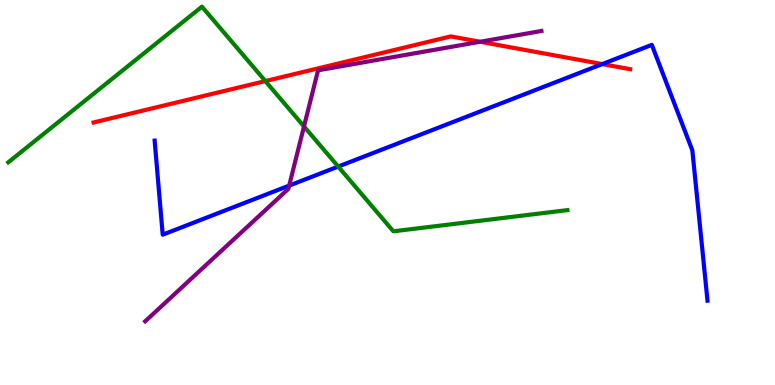[{'lines': ['blue', 'red'], 'intersections': [{'x': 7.77, 'y': 8.34}]}, {'lines': ['green', 'red'], 'intersections': [{'x': 3.42, 'y': 7.89}]}, {'lines': ['purple', 'red'], 'intersections': [{'x': 6.2, 'y': 8.92}]}, {'lines': ['blue', 'green'], 'intersections': [{'x': 4.36, 'y': 5.67}]}, {'lines': ['blue', 'purple'], 'intersections': [{'x': 3.73, 'y': 5.18}]}, {'lines': ['green', 'purple'], 'intersections': [{'x': 3.92, 'y': 6.72}]}]